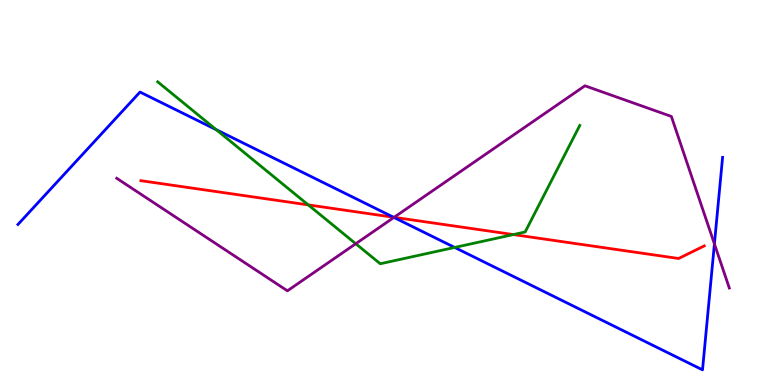[{'lines': ['blue', 'red'], 'intersections': [{'x': 5.08, 'y': 4.36}]}, {'lines': ['green', 'red'], 'intersections': [{'x': 3.98, 'y': 4.68}, {'x': 6.62, 'y': 3.91}]}, {'lines': ['purple', 'red'], 'intersections': [{'x': 5.08, 'y': 4.36}]}, {'lines': ['blue', 'green'], 'intersections': [{'x': 2.79, 'y': 6.63}, {'x': 5.87, 'y': 3.57}]}, {'lines': ['blue', 'purple'], 'intersections': [{'x': 5.08, 'y': 4.35}, {'x': 9.22, 'y': 3.66}]}, {'lines': ['green', 'purple'], 'intersections': [{'x': 4.59, 'y': 3.67}]}]